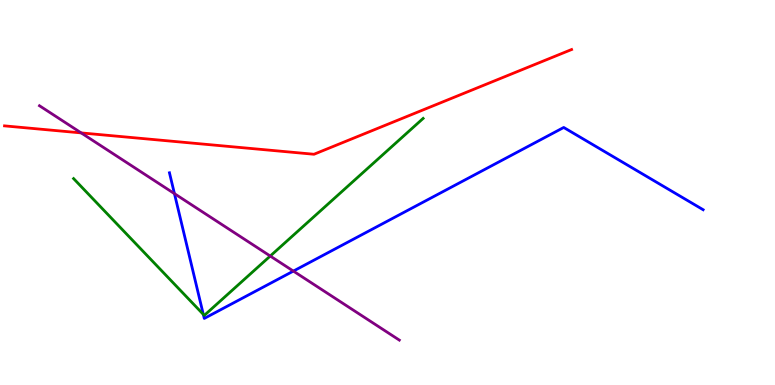[{'lines': ['blue', 'red'], 'intersections': []}, {'lines': ['green', 'red'], 'intersections': []}, {'lines': ['purple', 'red'], 'intersections': [{'x': 1.05, 'y': 6.55}]}, {'lines': ['blue', 'green'], 'intersections': [{'x': 2.62, 'y': 1.83}]}, {'lines': ['blue', 'purple'], 'intersections': [{'x': 2.25, 'y': 4.97}, {'x': 3.79, 'y': 2.96}]}, {'lines': ['green', 'purple'], 'intersections': [{'x': 3.49, 'y': 3.35}]}]